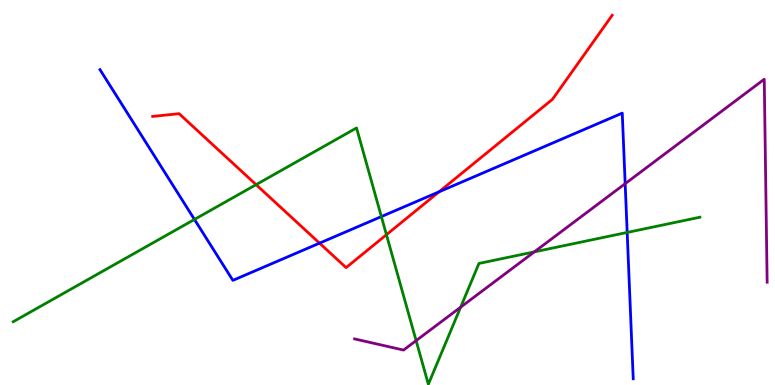[{'lines': ['blue', 'red'], 'intersections': [{'x': 4.12, 'y': 3.68}, {'x': 5.66, 'y': 5.02}]}, {'lines': ['green', 'red'], 'intersections': [{'x': 3.3, 'y': 5.2}, {'x': 4.99, 'y': 3.9}]}, {'lines': ['purple', 'red'], 'intersections': []}, {'lines': ['blue', 'green'], 'intersections': [{'x': 2.51, 'y': 4.3}, {'x': 4.92, 'y': 4.37}, {'x': 8.09, 'y': 3.96}]}, {'lines': ['blue', 'purple'], 'intersections': [{'x': 8.07, 'y': 5.23}]}, {'lines': ['green', 'purple'], 'intersections': [{'x': 5.37, 'y': 1.15}, {'x': 5.94, 'y': 2.02}, {'x': 6.89, 'y': 3.46}]}]